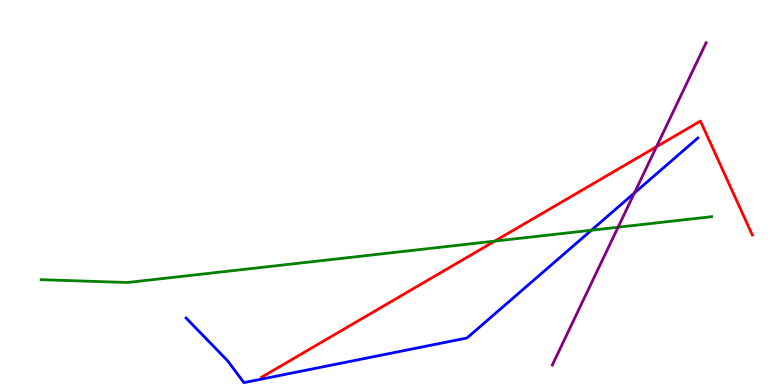[{'lines': ['blue', 'red'], 'intersections': []}, {'lines': ['green', 'red'], 'intersections': [{'x': 6.38, 'y': 3.74}]}, {'lines': ['purple', 'red'], 'intersections': [{'x': 8.47, 'y': 6.19}]}, {'lines': ['blue', 'green'], 'intersections': [{'x': 7.63, 'y': 4.02}]}, {'lines': ['blue', 'purple'], 'intersections': [{'x': 8.19, 'y': 4.99}]}, {'lines': ['green', 'purple'], 'intersections': [{'x': 7.98, 'y': 4.1}]}]